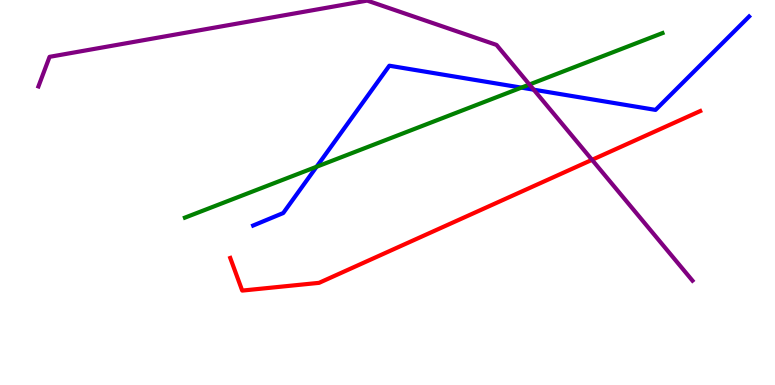[{'lines': ['blue', 'red'], 'intersections': []}, {'lines': ['green', 'red'], 'intersections': []}, {'lines': ['purple', 'red'], 'intersections': [{'x': 7.64, 'y': 5.85}]}, {'lines': ['blue', 'green'], 'intersections': [{'x': 4.08, 'y': 5.67}, {'x': 6.73, 'y': 7.72}]}, {'lines': ['blue', 'purple'], 'intersections': [{'x': 6.89, 'y': 7.67}]}, {'lines': ['green', 'purple'], 'intersections': [{'x': 6.83, 'y': 7.8}]}]